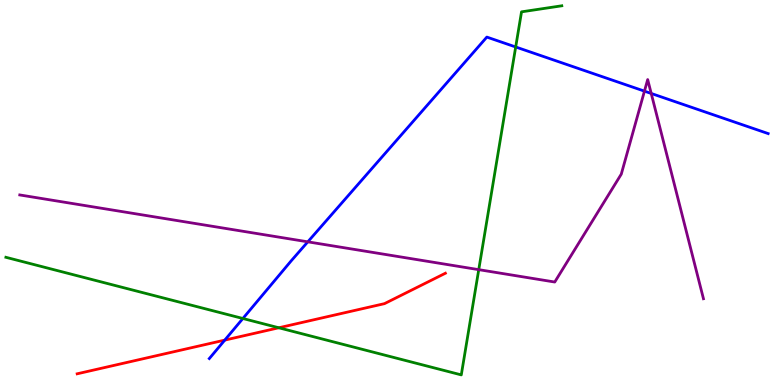[{'lines': ['blue', 'red'], 'intersections': [{'x': 2.9, 'y': 1.17}]}, {'lines': ['green', 'red'], 'intersections': [{'x': 3.6, 'y': 1.49}]}, {'lines': ['purple', 'red'], 'intersections': []}, {'lines': ['blue', 'green'], 'intersections': [{'x': 3.13, 'y': 1.73}, {'x': 6.65, 'y': 8.78}]}, {'lines': ['blue', 'purple'], 'intersections': [{'x': 3.97, 'y': 3.72}, {'x': 8.32, 'y': 7.63}, {'x': 8.4, 'y': 7.57}]}, {'lines': ['green', 'purple'], 'intersections': [{'x': 6.18, 'y': 3.0}]}]